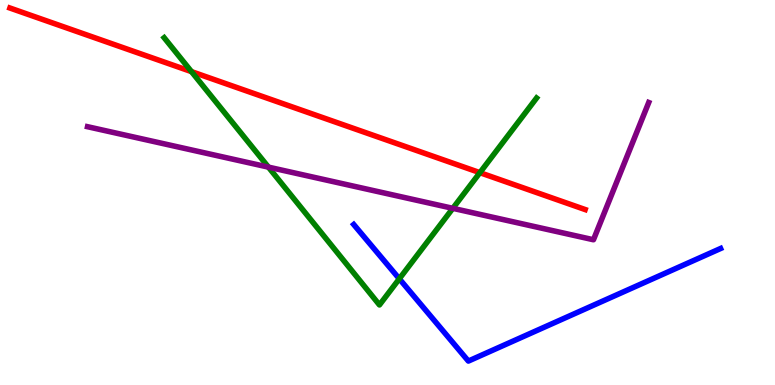[{'lines': ['blue', 'red'], 'intersections': []}, {'lines': ['green', 'red'], 'intersections': [{'x': 2.47, 'y': 8.14}, {'x': 6.19, 'y': 5.52}]}, {'lines': ['purple', 'red'], 'intersections': []}, {'lines': ['blue', 'green'], 'intersections': [{'x': 5.15, 'y': 2.76}]}, {'lines': ['blue', 'purple'], 'intersections': []}, {'lines': ['green', 'purple'], 'intersections': [{'x': 3.46, 'y': 5.66}, {'x': 5.84, 'y': 4.59}]}]